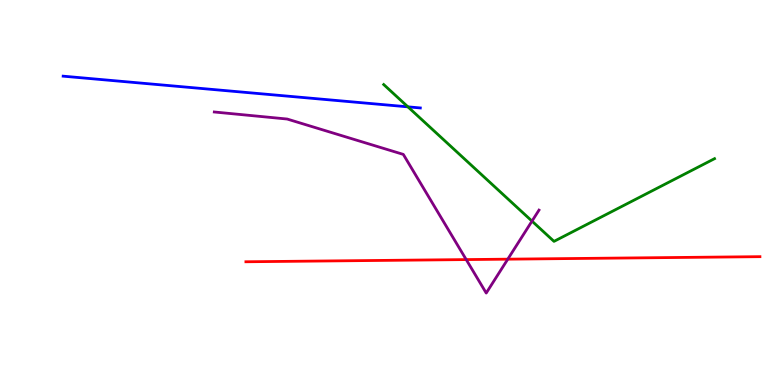[{'lines': ['blue', 'red'], 'intersections': []}, {'lines': ['green', 'red'], 'intersections': []}, {'lines': ['purple', 'red'], 'intersections': [{'x': 6.02, 'y': 3.26}, {'x': 6.55, 'y': 3.27}]}, {'lines': ['blue', 'green'], 'intersections': [{'x': 5.26, 'y': 7.22}]}, {'lines': ['blue', 'purple'], 'intersections': []}, {'lines': ['green', 'purple'], 'intersections': [{'x': 6.86, 'y': 4.26}]}]